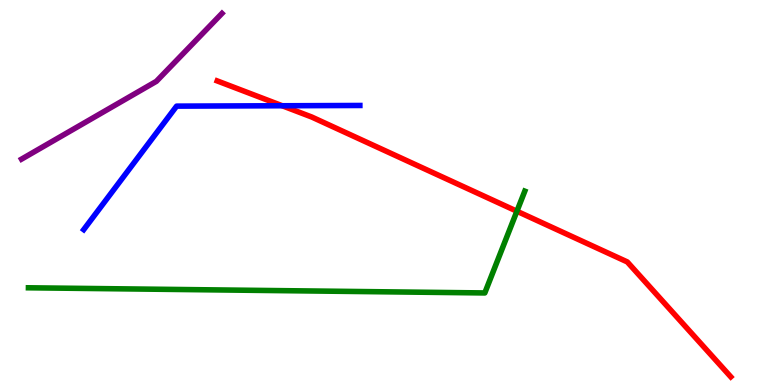[{'lines': ['blue', 'red'], 'intersections': [{'x': 3.64, 'y': 7.25}]}, {'lines': ['green', 'red'], 'intersections': [{'x': 6.67, 'y': 4.51}]}, {'lines': ['purple', 'red'], 'intersections': []}, {'lines': ['blue', 'green'], 'intersections': []}, {'lines': ['blue', 'purple'], 'intersections': []}, {'lines': ['green', 'purple'], 'intersections': []}]